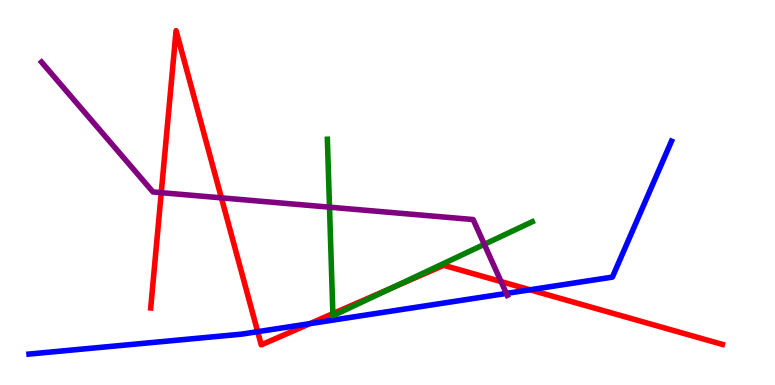[{'lines': ['blue', 'red'], 'intersections': [{'x': 3.32, 'y': 1.39}, {'x': 4.0, 'y': 1.59}, {'x': 6.84, 'y': 2.47}]}, {'lines': ['green', 'red'], 'intersections': [{'x': 4.29, 'y': 1.85}, {'x': 5.07, 'y': 2.53}]}, {'lines': ['purple', 'red'], 'intersections': [{'x': 2.08, 'y': 5.0}, {'x': 2.86, 'y': 4.86}, {'x': 6.47, 'y': 2.69}]}, {'lines': ['blue', 'green'], 'intersections': []}, {'lines': ['blue', 'purple'], 'intersections': [{'x': 6.53, 'y': 2.38}]}, {'lines': ['green', 'purple'], 'intersections': [{'x': 4.25, 'y': 4.62}, {'x': 6.25, 'y': 3.65}]}]